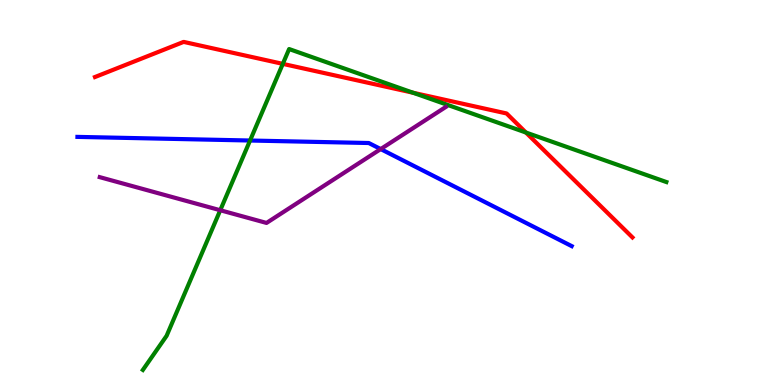[{'lines': ['blue', 'red'], 'intersections': []}, {'lines': ['green', 'red'], 'intersections': [{'x': 3.65, 'y': 8.34}, {'x': 5.33, 'y': 7.59}, {'x': 6.79, 'y': 6.56}]}, {'lines': ['purple', 'red'], 'intersections': []}, {'lines': ['blue', 'green'], 'intersections': [{'x': 3.23, 'y': 6.35}]}, {'lines': ['blue', 'purple'], 'intersections': [{'x': 4.91, 'y': 6.13}]}, {'lines': ['green', 'purple'], 'intersections': [{'x': 2.84, 'y': 4.54}]}]